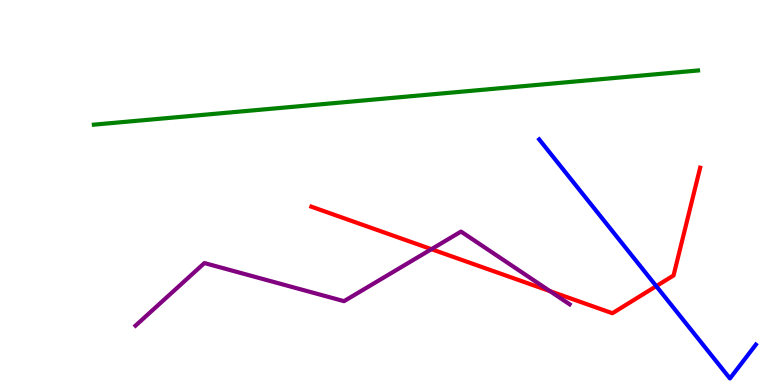[{'lines': ['blue', 'red'], 'intersections': [{'x': 8.47, 'y': 2.57}]}, {'lines': ['green', 'red'], 'intersections': []}, {'lines': ['purple', 'red'], 'intersections': [{'x': 5.57, 'y': 3.53}, {'x': 7.1, 'y': 2.44}]}, {'lines': ['blue', 'green'], 'intersections': []}, {'lines': ['blue', 'purple'], 'intersections': []}, {'lines': ['green', 'purple'], 'intersections': []}]